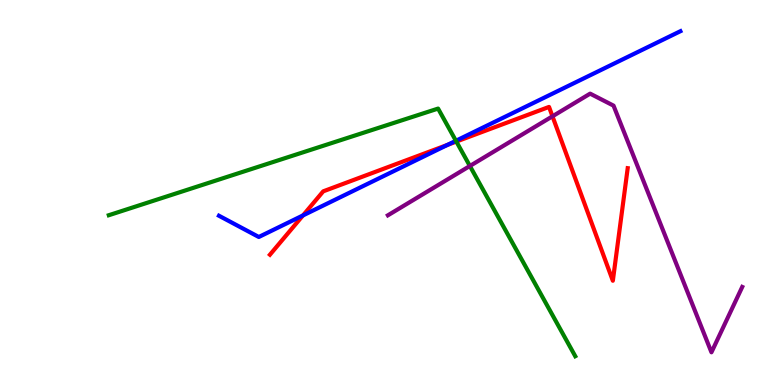[{'lines': ['blue', 'red'], 'intersections': [{'x': 3.91, 'y': 4.4}, {'x': 5.77, 'y': 6.24}]}, {'lines': ['green', 'red'], 'intersections': [{'x': 5.89, 'y': 6.32}]}, {'lines': ['purple', 'red'], 'intersections': [{'x': 7.13, 'y': 6.98}]}, {'lines': ['blue', 'green'], 'intersections': [{'x': 5.88, 'y': 6.34}]}, {'lines': ['blue', 'purple'], 'intersections': []}, {'lines': ['green', 'purple'], 'intersections': [{'x': 6.06, 'y': 5.69}]}]